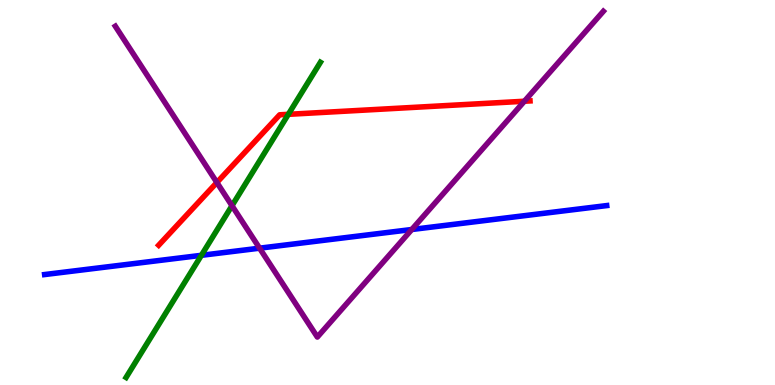[{'lines': ['blue', 'red'], 'intersections': []}, {'lines': ['green', 'red'], 'intersections': [{'x': 3.72, 'y': 7.03}]}, {'lines': ['purple', 'red'], 'intersections': [{'x': 2.8, 'y': 5.26}, {'x': 6.77, 'y': 7.37}]}, {'lines': ['blue', 'green'], 'intersections': [{'x': 2.6, 'y': 3.37}]}, {'lines': ['blue', 'purple'], 'intersections': [{'x': 3.35, 'y': 3.55}, {'x': 5.31, 'y': 4.04}]}, {'lines': ['green', 'purple'], 'intersections': [{'x': 2.99, 'y': 4.66}]}]